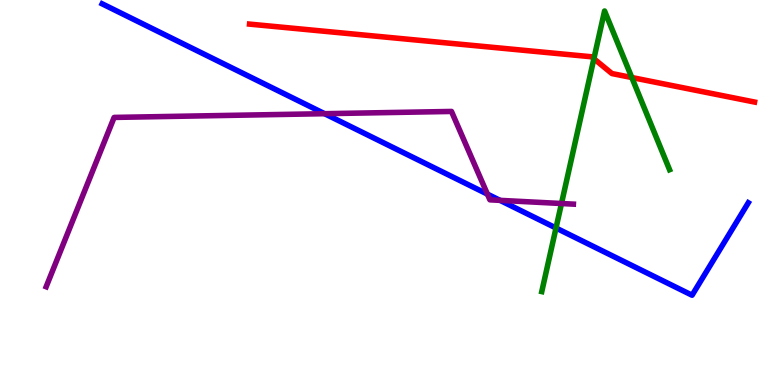[{'lines': ['blue', 'red'], 'intersections': []}, {'lines': ['green', 'red'], 'intersections': [{'x': 7.66, 'y': 8.47}, {'x': 8.15, 'y': 7.99}]}, {'lines': ['purple', 'red'], 'intersections': []}, {'lines': ['blue', 'green'], 'intersections': [{'x': 7.17, 'y': 4.08}]}, {'lines': ['blue', 'purple'], 'intersections': [{'x': 4.19, 'y': 7.05}, {'x': 6.29, 'y': 4.96}, {'x': 6.45, 'y': 4.8}]}, {'lines': ['green', 'purple'], 'intersections': [{'x': 7.24, 'y': 4.71}]}]